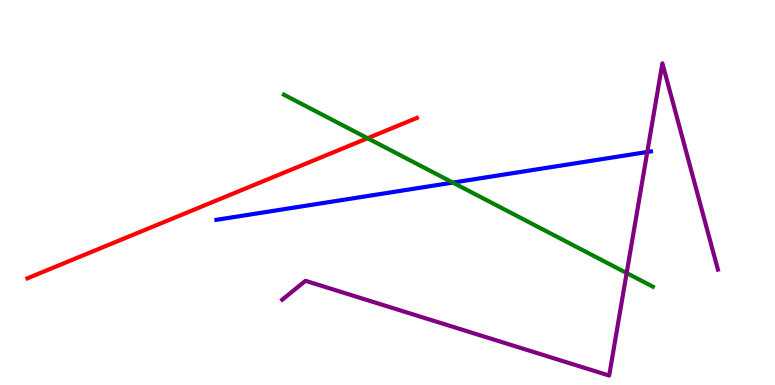[{'lines': ['blue', 'red'], 'intersections': []}, {'lines': ['green', 'red'], 'intersections': [{'x': 4.74, 'y': 6.41}]}, {'lines': ['purple', 'red'], 'intersections': []}, {'lines': ['blue', 'green'], 'intersections': [{'x': 5.84, 'y': 5.26}]}, {'lines': ['blue', 'purple'], 'intersections': [{'x': 8.35, 'y': 6.05}]}, {'lines': ['green', 'purple'], 'intersections': [{'x': 8.09, 'y': 2.91}]}]